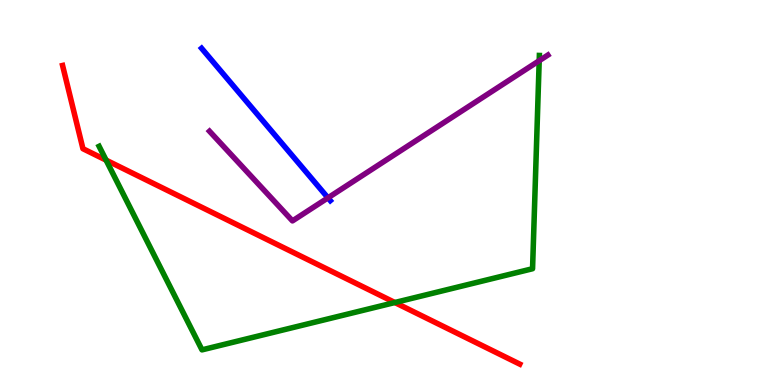[{'lines': ['blue', 'red'], 'intersections': []}, {'lines': ['green', 'red'], 'intersections': [{'x': 1.37, 'y': 5.84}, {'x': 5.09, 'y': 2.14}]}, {'lines': ['purple', 'red'], 'intersections': []}, {'lines': ['blue', 'green'], 'intersections': []}, {'lines': ['blue', 'purple'], 'intersections': [{'x': 4.23, 'y': 4.86}]}, {'lines': ['green', 'purple'], 'intersections': [{'x': 6.96, 'y': 8.42}]}]